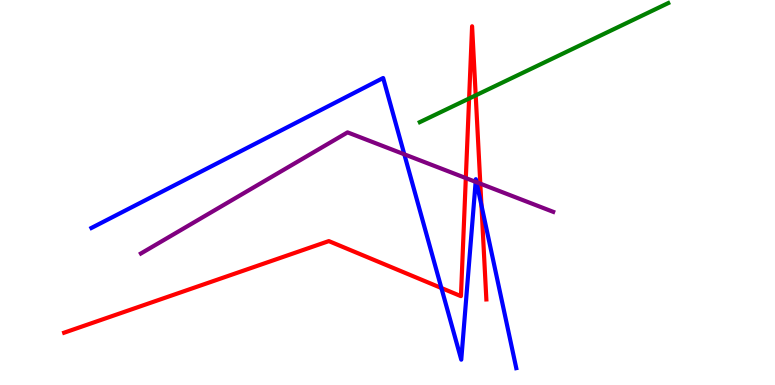[{'lines': ['blue', 'red'], 'intersections': [{'x': 5.7, 'y': 2.52}, {'x': 6.21, 'y': 4.67}]}, {'lines': ['green', 'red'], 'intersections': [{'x': 6.05, 'y': 7.44}, {'x': 6.14, 'y': 7.52}]}, {'lines': ['purple', 'red'], 'intersections': [{'x': 6.01, 'y': 5.37}, {'x': 6.2, 'y': 5.23}]}, {'lines': ['blue', 'green'], 'intersections': []}, {'lines': ['blue', 'purple'], 'intersections': [{'x': 5.22, 'y': 5.99}, {'x': 6.14, 'y': 5.28}, {'x': 6.15, 'y': 5.27}]}, {'lines': ['green', 'purple'], 'intersections': []}]